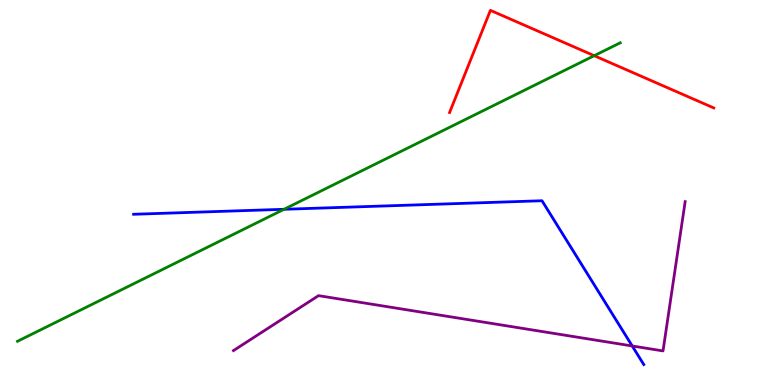[{'lines': ['blue', 'red'], 'intersections': []}, {'lines': ['green', 'red'], 'intersections': [{'x': 7.67, 'y': 8.55}]}, {'lines': ['purple', 'red'], 'intersections': []}, {'lines': ['blue', 'green'], 'intersections': [{'x': 3.67, 'y': 4.56}]}, {'lines': ['blue', 'purple'], 'intersections': [{'x': 8.16, 'y': 1.01}]}, {'lines': ['green', 'purple'], 'intersections': []}]